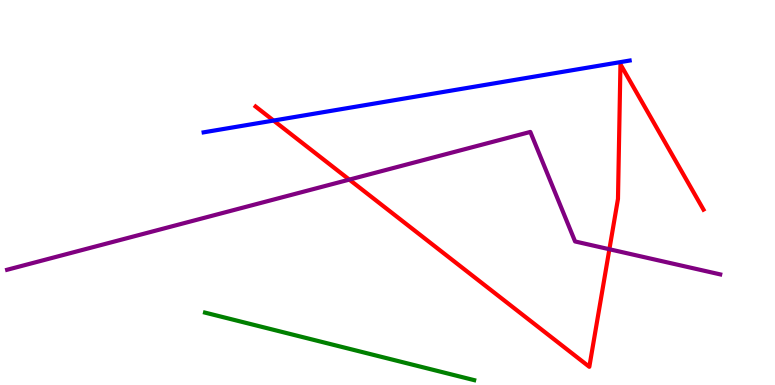[{'lines': ['blue', 'red'], 'intersections': [{'x': 3.53, 'y': 6.87}]}, {'lines': ['green', 'red'], 'intersections': []}, {'lines': ['purple', 'red'], 'intersections': [{'x': 4.51, 'y': 5.33}, {'x': 7.86, 'y': 3.53}]}, {'lines': ['blue', 'green'], 'intersections': []}, {'lines': ['blue', 'purple'], 'intersections': []}, {'lines': ['green', 'purple'], 'intersections': []}]